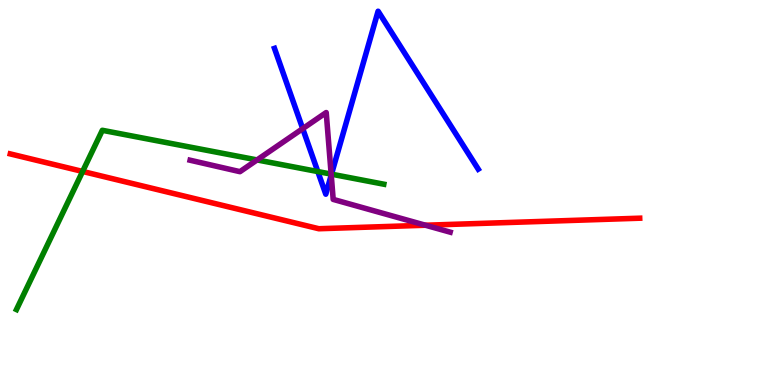[{'lines': ['blue', 'red'], 'intersections': []}, {'lines': ['green', 'red'], 'intersections': [{'x': 1.07, 'y': 5.55}]}, {'lines': ['purple', 'red'], 'intersections': [{'x': 5.49, 'y': 4.15}]}, {'lines': ['blue', 'green'], 'intersections': [{'x': 4.1, 'y': 5.54}, {'x': 4.28, 'y': 5.48}]}, {'lines': ['blue', 'purple'], 'intersections': [{'x': 3.91, 'y': 6.66}, {'x': 4.27, 'y': 5.45}]}, {'lines': ['green', 'purple'], 'intersections': [{'x': 3.32, 'y': 5.85}, {'x': 4.27, 'y': 5.48}]}]